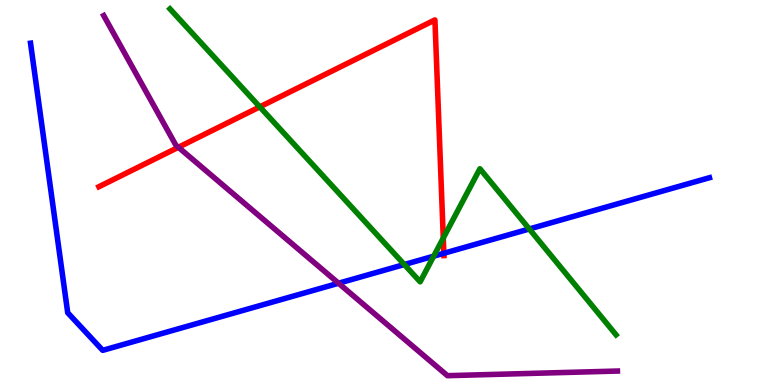[{'lines': ['blue', 'red'], 'intersections': [{'x': 5.73, 'y': 3.42}]}, {'lines': ['green', 'red'], 'intersections': [{'x': 3.35, 'y': 7.22}, {'x': 5.72, 'y': 3.82}]}, {'lines': ['purple', 'red'], 'intersections': [{'x': 2.3, 'y': 6.17}]}, {'lines': ['blue', 'green'], 'intersections': [{'x': 5.22, 'y': 3.13}, {'x': 5.6, 'y': 3.35}, {'x': 6.83, 'y': 4.05}]}, {'lines': ['blue', 'purple'], 'intersections': [{'x': 4.37, 'y': 2.64}]}, {'lines': ['green', 'purple'], 'intersections': []}]